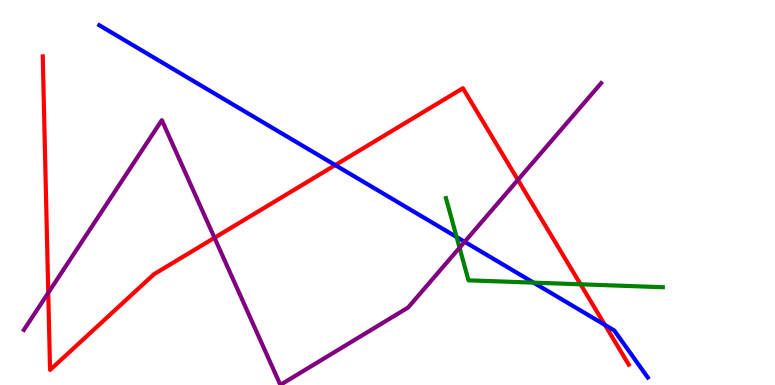[{'lines': ['blue', 'red'], 'intersections': [{'x': 4.33, 'y': 5.71}, {'x': 7.81, 'y': 1.56}]}, {'lines': ['green', 'red'], 'intersections': [{'x': 7.49, 'y': 2.62}]}, {'lines': ['purple', 'red'], 'intersections': [{'x': 0.623, 'y': 2.39}, {'x': 2.77, 'y': 3.82}, {'x': 6.68, 'y': 5.33}]}, {'lines': ['blue', 'green'], 'intersections': [{'x': 5.89, 'y': 3.84}, {'x': 6.88, 'y': 2.66}]}, {'lines': ['blue', 'purple'], 'intersections': [{'x': 6.0, 'y': 3.72}]}, {'lines': ['green', 'purple'], 'intersections': [{'x': 5.93, 'y': 3.57}]}]